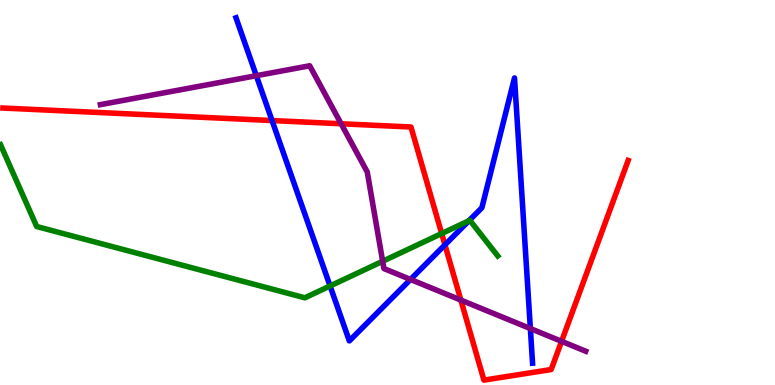[{'lines': ['blue', 'red'], 'intersections': [{'x': 3.51, 'y': 6.87}, {'x': 5.74, 'y': 3.64}]}, {'lines': ['green', 'red'], 'intersections': [{'x': 5.7, 'y': 3.93}]}, {'lines': ['purple', 'red'], 'intersections': [{'x': 4.4, 'y': 6.79}, {'x': 5.95, 'y': 2.21}, {'x': 7.25, 'y': 1.13}]}, {'lines': ['blue', 'green'], 'intersections': [{'x': 4.26, 'y': 2.57}, {'x': 6.05, 'y': 4.27}]}, {'lines': ['blue', 'purple'], 'intersections': [{'x': 3.31, 'y': 8.03}, {'x': 5.3, 'y': 2.74}, {'x': 6.84, 'y': 1.47}]}, {'lines': ['green', 'purple'], 'intersections': [{'x': 4.94, 'y': 3.21}]}]